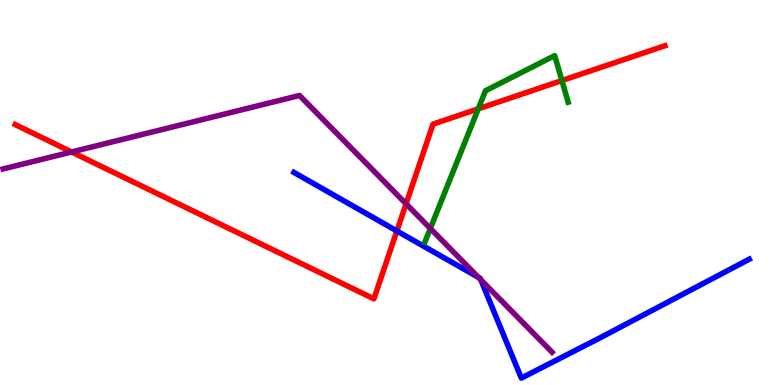[{'lines': ['blue', 'red'], 'intersections': [{'x': 5.12, 'y': 4.0}]}, {'lines': ['green', 'red'], 'intersections': [{'x': 6.17, 'y': 7.17}, {'x': 7.25, 'y': 7.91}]}, {'lines': ['purple', 'red'], 'intersections': [{'x': 0.924, 'y': 6.05}, {'x': 5.24, 'y': 4.71}]}, {'lines': ['blue', 'green'], 'intersections': []}, {'lines': ['blue', 'purple'], 'intersections': [{'x': 6.17, 'y': 2.8}, {'x': 6.2, 'y': 2.73}]}, {'lines': ['green', 'purple'], 'intersections': [{'x': 5.55, 'y': 4.07}]}]